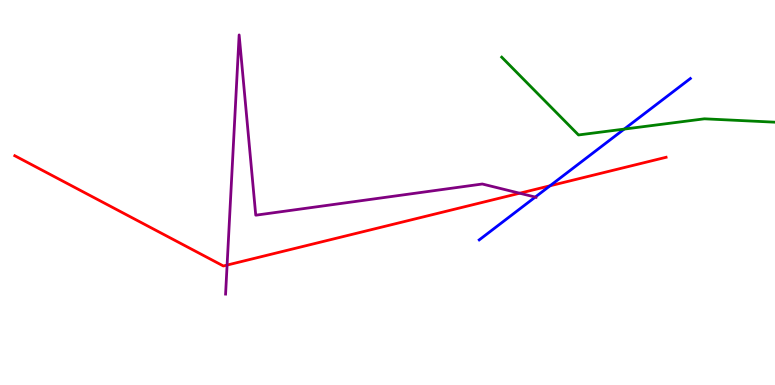[{'lines': ['blue', 'red'], 'intersections': [{'x': 7.1, 'y': 5.17}]}, {'lines': ['green', 'red'], 'intersections': []}, {'lines': ['purple', 'red'], 'intersections': [{'x': 2.93, 'y': 3.12}, {'x': 6.71, 'y': 4.98}]}, {'lines': ['blue', 'green'], 'intersections': [{'x': 8.05, 'y': 6.65}]}, {'lines': ['blue', 'purple'], 'intersections': [{'x': 6.91, 'y': 4.88}]}, {'lines': ['green', 'purple'], 'intersections': []}]